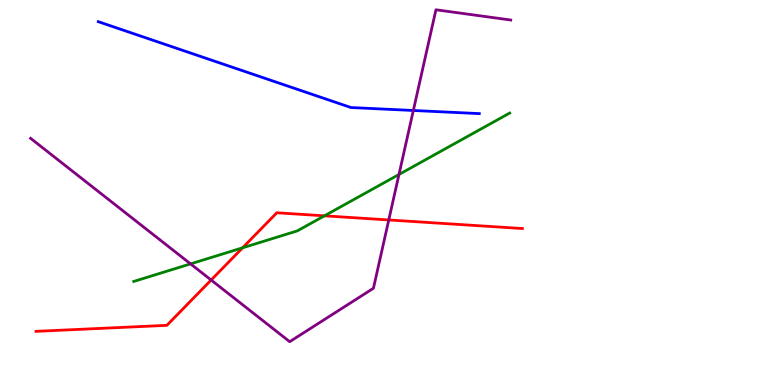[{'lines': ['blue', 'red'], 'intersections': []}, {'lines': ['green', 'red'], 'intersections': [{'x': 3.13, 'y': 3.56}, {'x': 4.19, 'y': 4.39}]}, {'lines': ['purple', 'red'], 'intersections': [{'x': 2.72, 'y': 2.73}, {'x': 5.02, 'y': 4.29}]}, {'lines': ['blue', 'green'], 'intersections': []}, {'lines': ['blue', 'purple'], 'intersections': [{'x': 5.33, 'y': 7.13}]}, {'lines': ['green', 'purple'], 'intersections': [{'x': 2.46, 'y': 3.15}, {'x': 5.15, 'y': 5.47}]}]